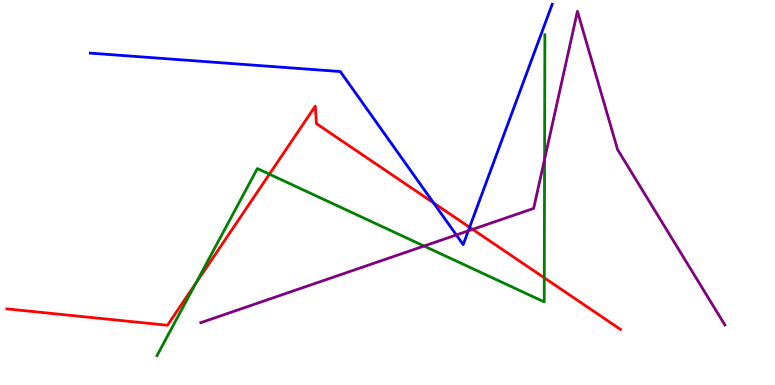[{'lines': ['blue', 'red'], 'intersections': [{'x': 5.59, 'y': 4.73}, {'x': 6.06, 'y': 4.1}]}, {'lines': ['green', 'red'], 'intersections': [{'x': 2.53, 'y': 2.64}, {'x': 3.48, 'y': 5.48}, {'x': 7.02, 'y': 2.78}]}, {'lines': ['purple', 'red'], 'intersections': [{'x': 6.1, 'y': 4.04}]}, {'lines': ['blue', 'green'], 'intersections': []}, {'lines': ['blue', 'purple'], 'intersections': [{'x': 5.89, 'y': 3.9}, {'x': 6.04, 'y': 4.0}]}, {'lines': ['green', 'purple'], 'intersections': [{'x': 5.47, 'y': 3.61}, {'x': 7.03, 'y': 5.86}]}]